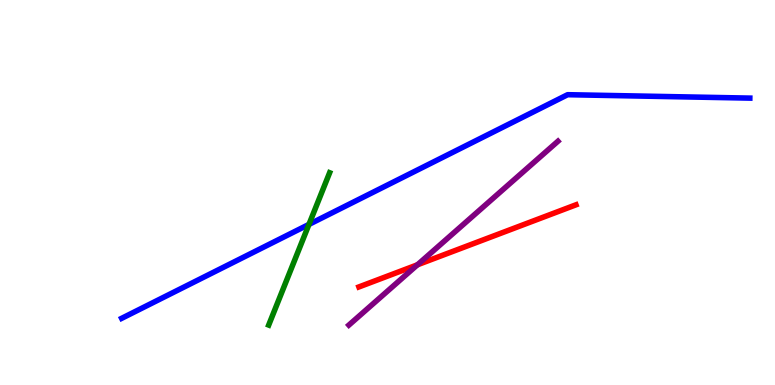[{'lines': ['blue', 'red'], 'intersections': []}, {'lines': ['green', 'red'], 'intersections': []}, {'lines': ['purple', 'red'], 'intersections': [{'x': 5.39, 'y': 3.12}]}, {'lines': ['blue', 'green'], 'intersections': [{'x': 3.99, 'y': 4.17}]}, {'lines': ['blue', 'purple'], 'intersections': []}, {'lines': ['green', 'purple'], 'intersections': []}]